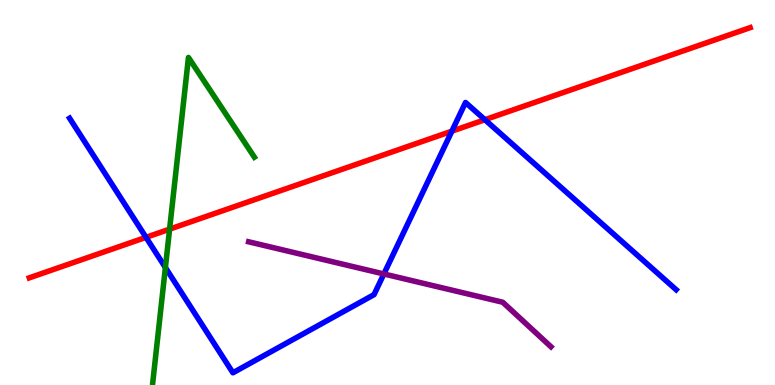[{'lines': ['blue', 'red'], 'intersections': [{'x': 1.88, 'y': 3.84}, {'x': 5.83, 'y': 6.59}, {'x': 6.26, 'y': 6.89}]}, {'lines': ['green', 'red'], 'intersections': [{'x': 2.19, 'y': 4.05}]}, {'lines': ['purple', 'red'], 'intersections': []}, {'lines': ['blue', 'green'], 'intersections': [{'x': 2.13, 'y': 3.05}]}, {'lines': ['blue', 'purple'], 'intersections': [{'x': 4.95, 'y': 2.88}]}, {'lines': ['green', 'purple'], 'intersections': []}]